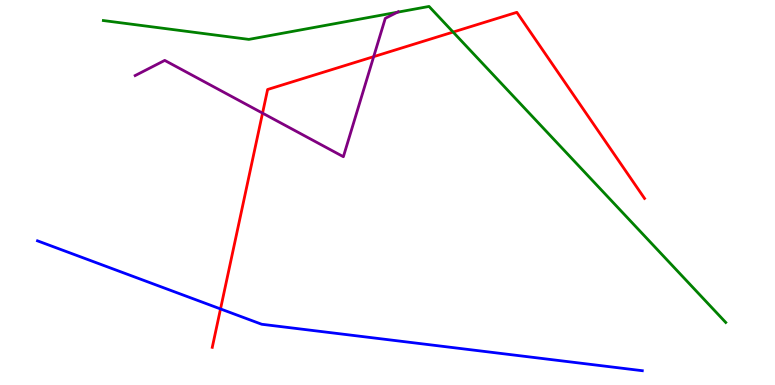[{'lines': ['blue', 'red'], 'intersections': [{'x': 2.85, 'y': 1.98}]}, {'lines': ['green', 'red'], 'intersections': [{'x': 5.85, 'y': 9.17}]}, {'lines': ['purple', 'red'], 'intersections': [{'x': 3.39, 'y': 7.06}, {'x': 4.82, 'y': 8.53}]}, {'lines': ['blue', 'green'], 'intersections': []}, {'lines': ['blue', 'purple'], 'intersections': []}, {'lines': ['green', 'purple'], 'intersections': [{'x': 5.13, 'y': 9.68}]}]